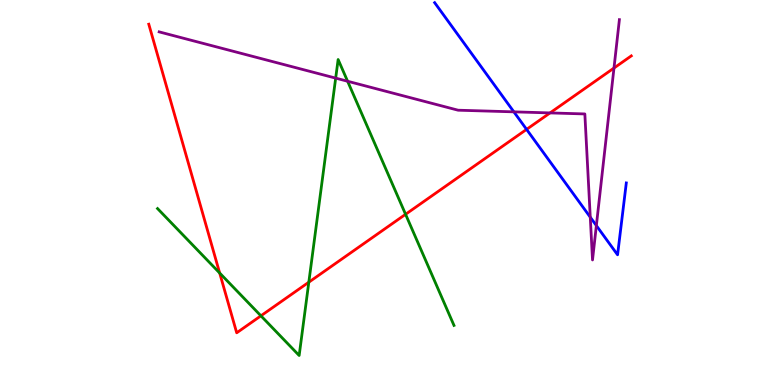[{'lines': ['blue', 'red'], 'intersections': [{'x': 6.79, 'y': 6.64}]}, {'lines': ['green', 'red'], 'intersections': [{'x': 2.83, 'y': 2.91}, {'x': 3.37, 'y': 1.8}, {'x': 3.98, 'y': 2.67}, {'x': 5.23, 'y': 4.43}]}, {'lines': ['purple', 'red'], 'intersections': [{'x': 7.1, 'y': 7.07}, {'x': 7.92, 'y': 8.23}]}, {'lines': ['blue', 'green'], 'intersections': []}, {'lines': ['blue', 'purple'], 'intersections': [{'x': 6.63, 'y': 7.09}, {'x': 7.62, 'y': 4.36}, {'x': 7.7, 'y': 4.14}]}, {'lines': ['green', 'purple'], 'intersections': [{'x': 4.33, 'y': 7.97}, {'x': 4.49, 'y': 7.89}]}]